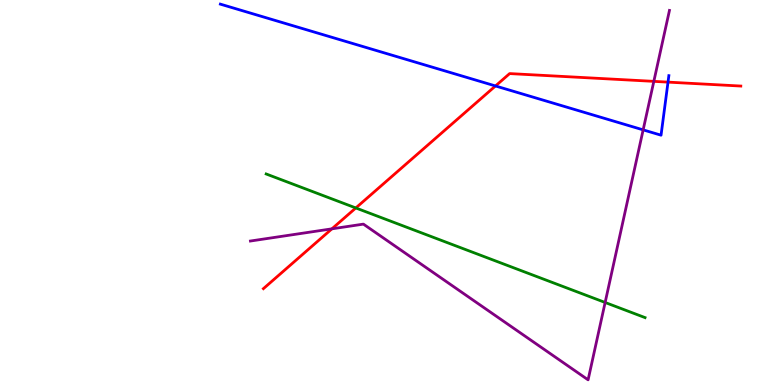[{'lines': ['blue', 'red'], 'intersections': [{'x': 6.39, 'y': 7.77}, {'x': 8.62, 'y': 7.87}]}, {'lines': ['green', 'red'], 'intersections': [{'x': 4.59, 'y': 4.6}]}, {'lines': ['purple', 'red'], 'intersections': [{'x': 4.28, 'y': 4.06}, {'x': 8.44, 'y': 7.89}]}, {'lines': ['blue', 'green'], 'intersections': []}, {'lines': ['blue', 'purple'], 'intersections': [{'x': 8.3, 'y': 6.63}]}, {'lines': ['green', 'purple'], 'intersections': [{'x': 7.81, 'y': 2.14}]}]